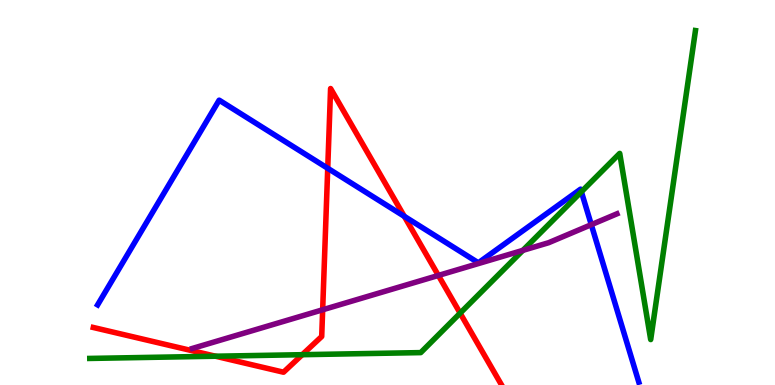[{'lines': ['blue', 'red'], 'intersections': [{'x': 4.23, 'y': 5.63}, {'x': 5.22, 'y': 4.38}]}, {'lines': ['green', 'red'], 'intersections': [{'x': 2.78, 'y': 0.748}, {'x': 3.9, 'y': 0.787}, {'x': 5.94, 'y': 1.87}]}, {'lines': ['purple', 'red'], 'intersections': [{'x': 4.16, 'y': 1.95}, {'x': 5.66, 'y': 2.85}]}, {'lines': ['blue', 'green'], 'intersections': [{'x': 7.5, 'y': 5.02}]}, {'lines': ['blue', 'purple'], 'intersections': [{'x': 7.63, 'y': 4.16}]}, {'lines': ['green', 'purple'], 'intersections': [{'x': 6.75, 'y': 3.5}]}]